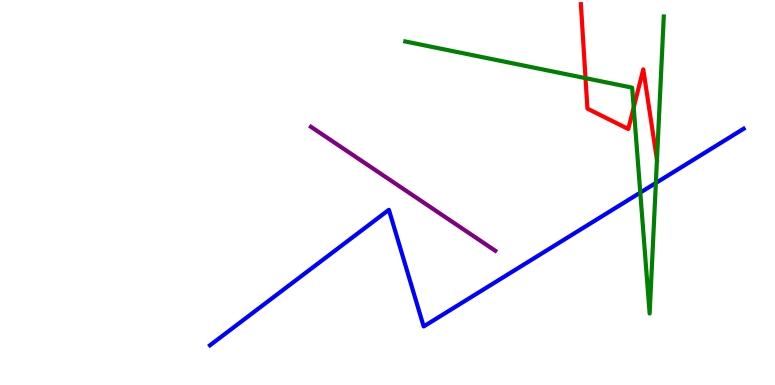[{'lines': ['blue', 'red'], 'intersections': []}, {'lines': ['green', 'red'], 'intersections': [{'x': 7.55, 'y': 7.97}, {'x': 8.18, 'y': 7.21}, {'x': 8.48, 'y': 5.85}]}, {'lines': ['purple', 'red'], 'intersections': []}, {'lines': ['blue', 'green'], 'intersections': [{'x': 8.26, 'y': 5.0}, {'x': 8.46, 'y': 5.25}]}, {'lines': ['blue', 'purple'], 'intersections': []}, {'lines': ['green', 'purple'], 'intersections': []}]